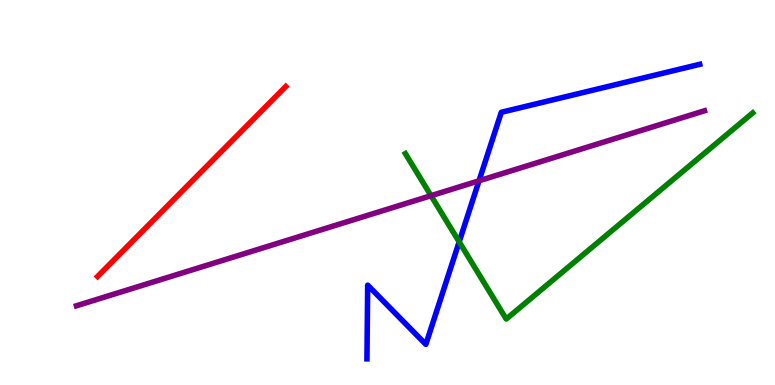[{'lines': ['blue', 'red'], 'intersections': []}, {'lines': ['green', 'red'], 'intersections': []}, {'lines': ['purple', 'red'], 'intersections': []}, {'lines': ['blue', 'green'], 'intersections': [{'x': 5.92, 'y': 3.72}]}, {'lines': ['blue', 'purple'], 'intersections': [{'x': 6.18, 'y': 5.3}]}, {'lines': ['green', 'purple'], 'intersections': [{'x': 5.56, 'y': 4.92}]}]